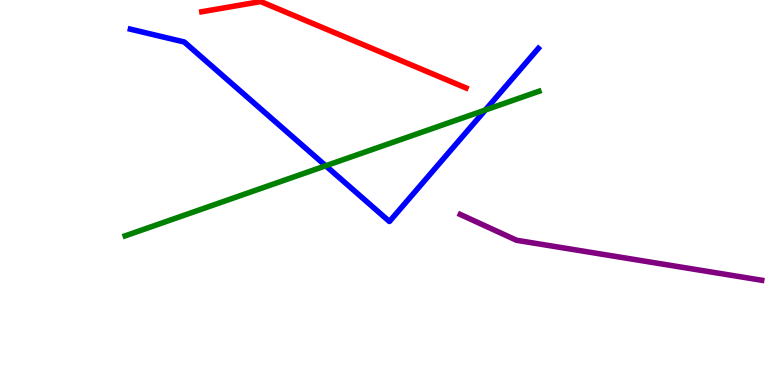[{'lines': ['blue', 'red'], 'intersections': []}, {'lines': ['green', 'red'], 'intersections': []}, {'lines': ['purple', 'red'], 'intersections': []}, {'lines': ['blue', 'green'], 'intersections': [{'x': 4.2, 'y': 5.69}, {'x': 6.26, 'y': 7.14}]}, {'lines': ['blue', 'purple'], 'intersections': []}, {'lines': ['green', 'purple'], 'intersections': []}]